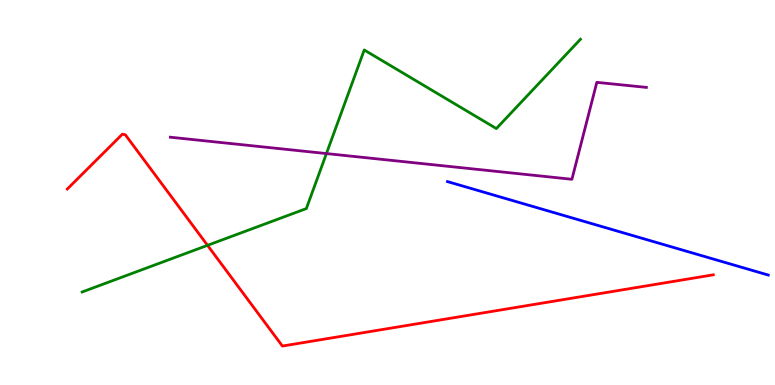[{'lines': ['blue', 'red'], 'intersections': []}, {'lines': ['green', 'red'], 'intersections': [{'x': 2.68, 'y': 3.63}]}, {'lines': ['purple', 'red'], 'intersections': []}, {'lines': ['blue', 'green'], 'intersections': []}, {'lines': ['blue', 'purple'], 'intersections': []}, {'lines': ['green', 'purple'], 'intersections': [{'x': 4.21, 'y': 6.01}]}]